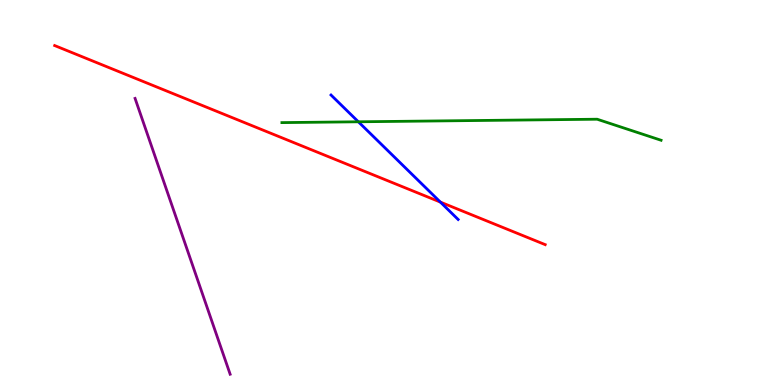[{'lines': ['blue', 'red'], 'intersections': [{'x': 5.68, 'y': 4.75}]}, {'lines': ['green', 'red'], 'intersections': []}, {'lines': ['purple', 'red'], 'intersections': []}, {'lines': ['blue', 'green'], 'intersections': [{'x': 4.62, 'y': 6.84}]}, {'lines': ['blue', 'purple'], 'intersections': []}, {'lines': ['green', 'purple'], 'intersections': []}]